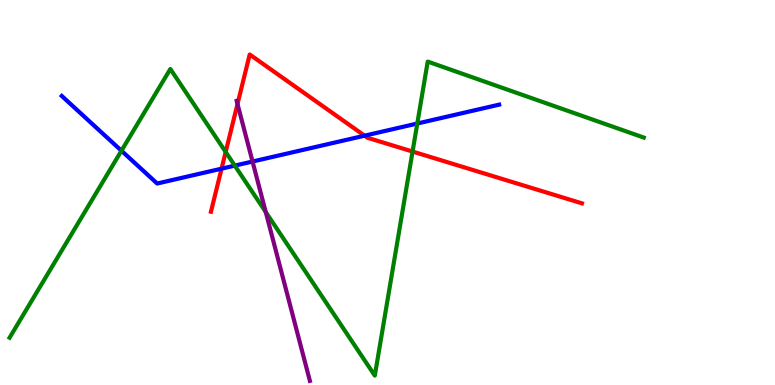[{'lines': ['blue', 'red'], 'intersections': [{'x': 2.86, 'y': 5.62}, {'x': 4.7, 'y': 6.48}]}, {'lines': ['green', 'red'], 'intersections': [{'x': 2.91, 'y': 6.05}, {'x': 5.32, 'y': 6.06}]}, {'lines': ['purple', 'red'], 'intersections': [{'x': 3.06, 'y': 7.3}]}, {'lines': ['blue', 'green'], 'intersections': [{'x': 1.57, 'y': 6.09}, {'x': 3.03, 'y': 5.7}, {'x': 5.38, 'y': 6.79}]}, {'lines': ['blue', 'purple'], 'intersections': [{'x': 3.26, 'y': 5.8}]}, {'lines': ['green', 'purple'], 'intersections': [{'x': 3.43, 'y': 4.49}]}]